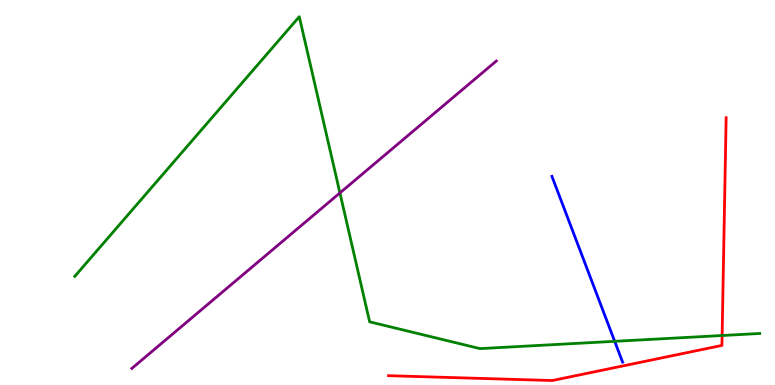[{'lines': ['blue', 'red'], 'intersections': []}, {'lines': ['green', 'red'], 'intersections': [{'x': 9.32, 'y': 1.29}]}, {'lines': ['purple', 'red'], 'intersections': []}, {'lines': ['blue', 'green'], 'intersections': [{'x': 7.93, 'y': 1.13}]}, {'lines': ['blue', 'purple'], 'intersections': []}, {'lines': ['green', 'purple'], 'intersections': [{'x': 4.39, 'y': 4.99}]}]